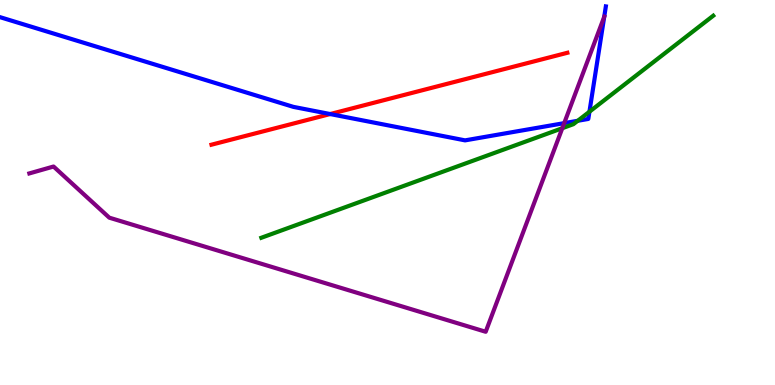[{'lines': ['blue', 'red'], 'intersections': [{'x': 4.26, 'y': 7.04}]}, {'lines': ['green', 'red'], 'intersections': []}, {'lines': ['purple', 'red'], 'intersections': []}, {'lines': ['blue', 'green'], 'intersections': [{'x': 7.45, 'y': 6.86}, {'x': 7.61, 'y': 7.1}]}, {'lines': ['blue', 'purple'], 'intersections': [{'x': 7.28, 'y': 6.8}, {'x': 7.8, 'y': 9.56}]}, {'lines': ['green', 'purple'], 'intersections': [{'x': 7.26, 'y': 6.67}]}]